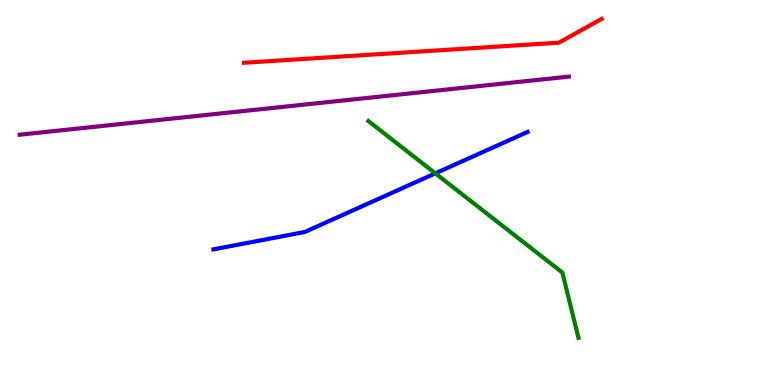[{'lines': ['blue', 'red'], 'intersections': []}, {'lines': ['green', 'red'], 'intersections': []}, {'lines': ['purple', 'red'], 'intersections': []}, {'lines': ['blue', 'green'], 'intersections': [{'x': 5.62, 'y': 5.5}]}, {'lines': ['blue', 'purple'], 'intersections': []}, {'lines': ['green', 'purple'], 'intersections': []}]